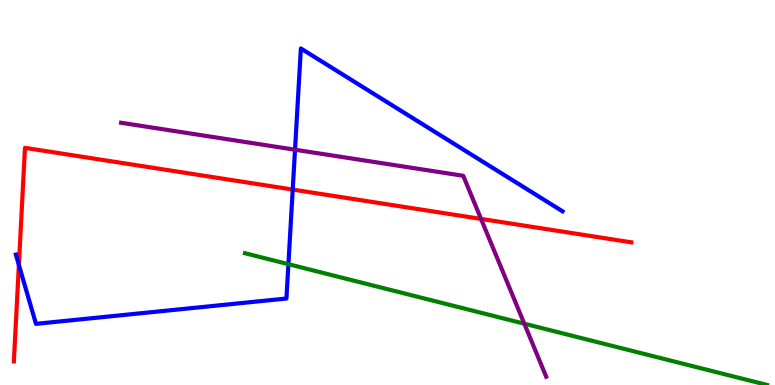[{'lines': ['blue', 'red'], 'intersections': [{'x': 0.244, 'y': 3.12}, {'x': 3.78, 'y': 5.08}]}, {'lines': ['green', 'red'], 'intersections': []}, {'lines': ['purple', 'red'], 'intersections': [{'x': 6.21, 'y': 4.31}]}, {'lines': ['blue', 'green'], 'intersections': [{'x': 3.72, 'y': 3.14}]}, {'lines': ['blue', 'purple'], 'intersections': [{'x': 3.81, 'y': 6.11}]}, {'lines': ['green', 'purple'], 'intersections': [{'x': 6.77, 'y': 1.59}]}]